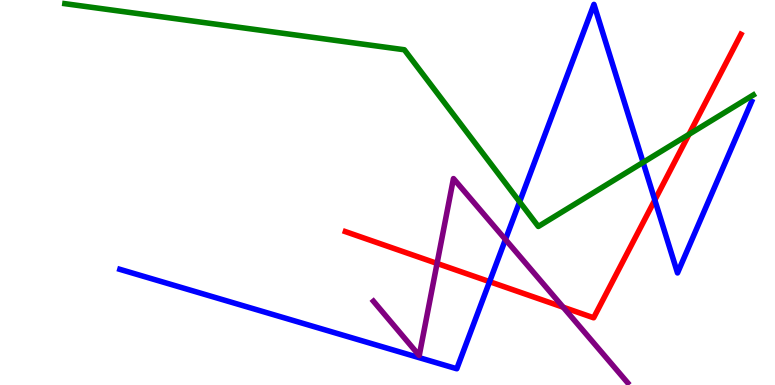[{'lines': ['blue', 'red'], 'intersections': [{'x': 6.32, 'y': 2.68}, {'x': 8.45, 'y': 4.8}]}, {'lines': ['green', 'red'], 'intersections': [{'x': 8.89, 'y': 6.51}]}, {'lines': ['purple', 'red'], 'intersections': [{'x': 5.64, 'y': 3.16}, {'x': 7.27, 'y': 2.02}]}, {'lines': ['blue', 'green'], 'intersections': [{'x': 6.7, 'y': 4.76}, {'x': 8.3, 'y': 5.78}]}, {'lines': ['blue', 'purple'], 'intersections': [{'x': 6.52, 'y': 3.78}]}, {'lines': ['green', 'purple'], 'intersections': []}]